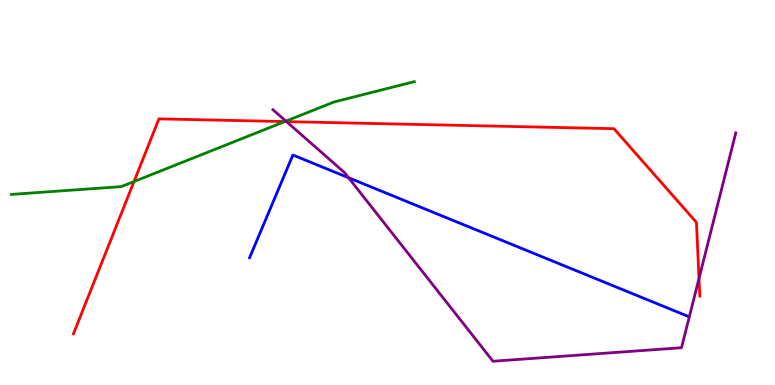[{'lines': ['blue', 'red'], 'intersections': []}, {'lines': ['green', 'red'], 'intersections': [{'x': 1.73, 'y': 5.28}, {'x': 3.67, 'y': 6.84}]}, {'lines': ['purple', 'red'], 'intersections': [{'x': 3.7, 'y': 6.84}, {'x': 9.02, 'y': 2.77}]}, {'lines': ['blue', 'green'], 'intersections': []}, {'lines': ['blue', 'purple'], 'intersections': [{'x': 4.5, 'y': 5.38}]}, {'lines': ['green', 'purple'], 'intersections': [{'x': 3.69, 'y': 6.85}]}]